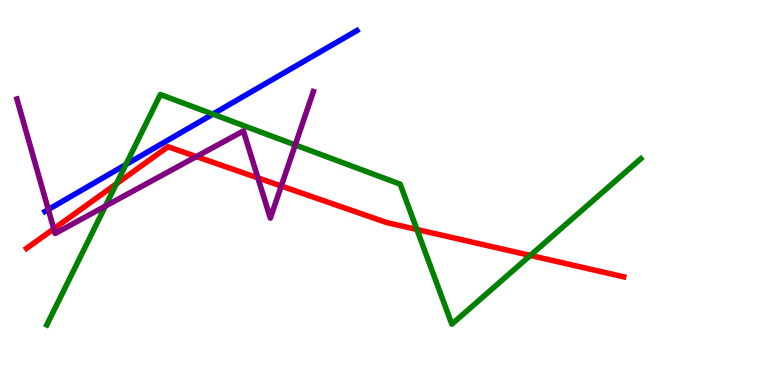[{'lines': ['blue', 'red'], 'intersections': []}, {'lines': ['green', 'red'], 'intersections': [{'x': 1.5, 'y': 5.22}, {'x': 5.38, 'y': 4.04}, {'x': 6.84, 'y': 3.37}]}, {'lines': ['purple', 'red'], 'intersections': [{'x': 0.694, 'y': 4.06}, {'x': 2.53, 'y': 5.93}, {'x': 3.33, 'y': 5.38}, {'x': 3.63, 'y': 5.17}]}, {'lines': ['blue', 'green'], 'intersections': [{'x': 1.62, 'y': 5.73}, {'x': 2.75, 'y': 7.04}]}, {'lines': ['blue', 'purple'], 'intersections': [{'x': 0.623, 'y': 4.56}]}, {'lines': ['green', 'purple'], 'intersections': [{'x': 1.36, 'y': 4.65}, {'x': 3.81, 'y': 6.24}]}]